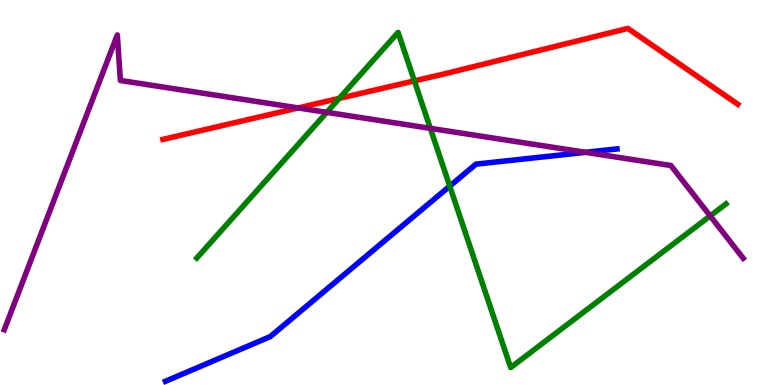[{'lines': ['blue', 'red'], 'intersections': []}, {'lines': ['green', 'red'], 'intersections': [{'x': 4.38, 'y': 7.44}, {'x': 5.35, 'y': 7.9}]}, {'lines': ['purple', 'red'], 'intersections': [{'x': 3.85, 'y': 7.2}]}, {'lines': ['blue', 'green'], 'intersections': [{'x': 5.8, 'y': 5.17}]}, {'lines': ['blue', 'purple'], 'intersections': [{'x': 7.56, 'y': 6.04}]}, {'lines': ['green', 'purple'], 'intersections': [{'x': 4.22, 'y': 7.08}, {'x': 5.55, 'y': 6.67}, {'x': 9.16, 'y': 4.39}]}]